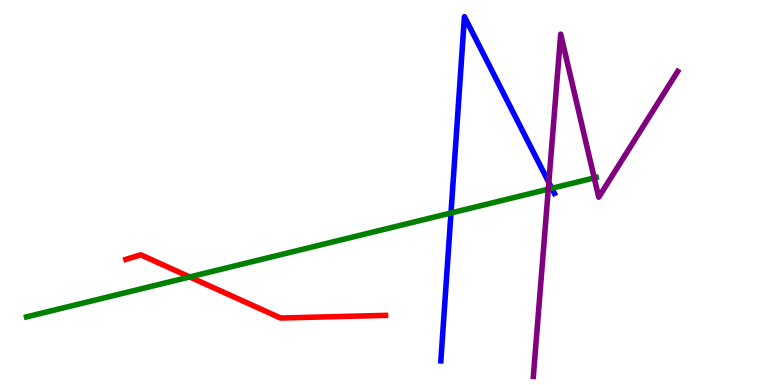[{'lines': ['blue', 'red'], 'intersections': []}, {'lines': ['green', 'red'], 'intersections': [{'x': 2.45, 'y': 2.81}]}, {'lines': ['purple', 'red'], 'intersections': []}, {'lines': ['blue', 'green'], 'intersections': [{'x': 5.82, 'y': 4.47}, {'x': 7.12, 'y': 5.11}]}, {'lines': ['blue', 'purple'], 'intersections': [{'x': 7.08, 'y': 5.26}]}, {'lines': ['green', 'purple'], 'intersections': [{'x': 7.07, 'y': 5.09}, {'x': 7.67, 'y': 5.38}]}]